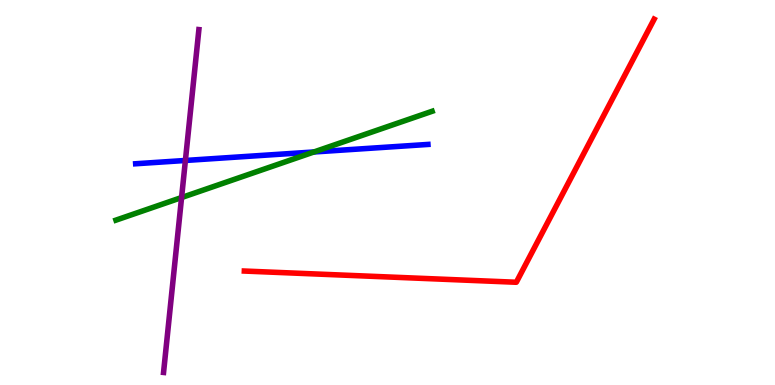[{'lines': ['blue', 'red'], 'intersections': []}, {'lines': ['green', 'red'], 'intersections': []}, {'lines': ['purple', 'red'], 'intersections': []}, {'lines': ['blue', 'green'], 'intersections': [{'x': 4.05, 'y': 6.05}]}, {'lines': ['blue', 'purple'], 'intersections': [{'x': 2.39, 'y': 5.83}]}, {'lines': ['green', 'purple'], 'intersections': [{'x': 2.34, 'y': 4.87}]}]